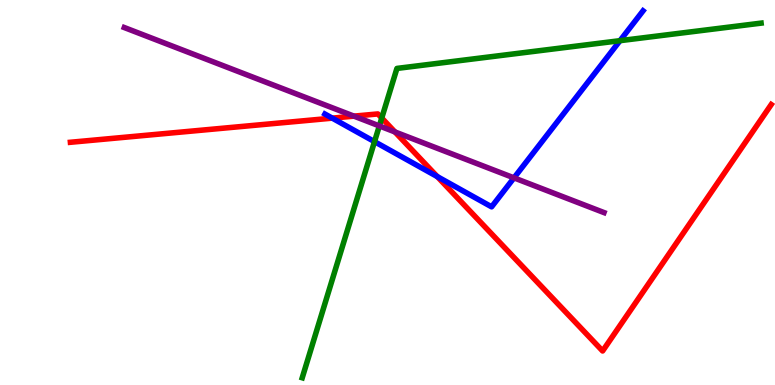[{'lines': ['blue', 'red'], 'intersections': [{'x': 4.29, 'y': 6.93}, {'x': 5.64, 'y': 5.41}]}, {'lines': ['green', 'red'], 'intersections': [{'x': 4.93, 'y': 6.93}]}, {'lines': ['purple', 'red'], 'intersections': [{'x': 4.57, 'y': 6.98}, {'x': 5.1, 'y': 6.57}]}, {'lines': ['blue', 'green'], 'intersections': [{'x': 4.83, 'y': 6.32}, {'x': 8.0, 'y': 8.94}]}, {'lines': ['blue', 'purple'], 'intersections': [{'x': 6.63, 'y': 5.38}]}, {'lines': ['green', 'purple'], 'intersections': [{'x': 4.89, 'y': 6.73}]}]